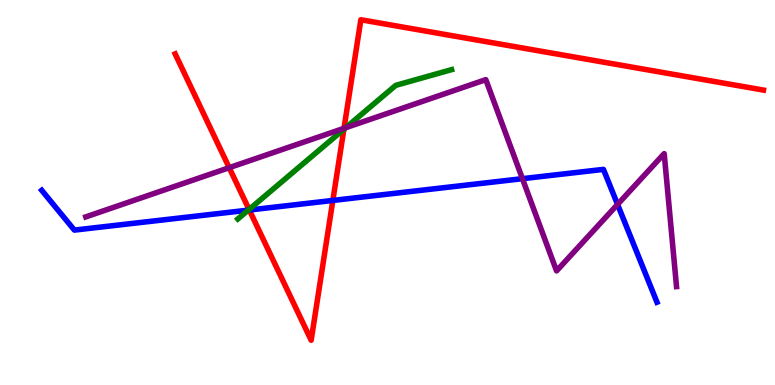[{'lines': ['blue', 'red'], 'intersections': [{'x': 3.22, 'y': 4.54}, {'x': 4.29, 'y': 4.79}]}, {'lines': ['green', 'red'], 'intersections': [{'x': 3.21, 'y': 4.56}, {'x': 4.44, 'y': 6.64}]}, {'lines': ['purple', 'red'], 'intersections': [{'x': 2.96, 'y': 5.64}, {'x': 4.44, 'y': 6.67}]}, {'lines': ['blue', 'green'], 'intersections': [{'x': 3.2, 'y': 4.54}]}, {'lines': ['blue', 'purple'], 'intersections': [{'x': 6.74, 'y': 5.36}, {'x': 7.97, 'y': 4.69}]}, {'lines': ['green', 'purple'], 'intersections': [{'x': 4.46, 'y': 6.68}]}]